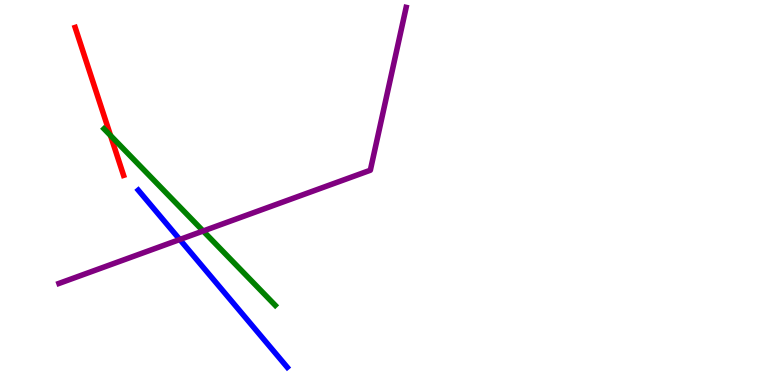[{'lines': ['blue', 'red'], 'intersections': []}, {'lines': ['green', 'red'], 'intersections': [{'x': 1.43, 'y': 6.48}]}, {'lines': ['purple', 'red'], 'intersections': []}, {'lines': ['blue', 'green'], 'intersections': []}, {'lines': ['blue', 'purple'], 'intersections': [{'x': 2.32, 'y': 3.78}]}, {'lines': ['green', 'purple'], 'intersections': [{'x': 2.62, 'y': 4.0}]}]